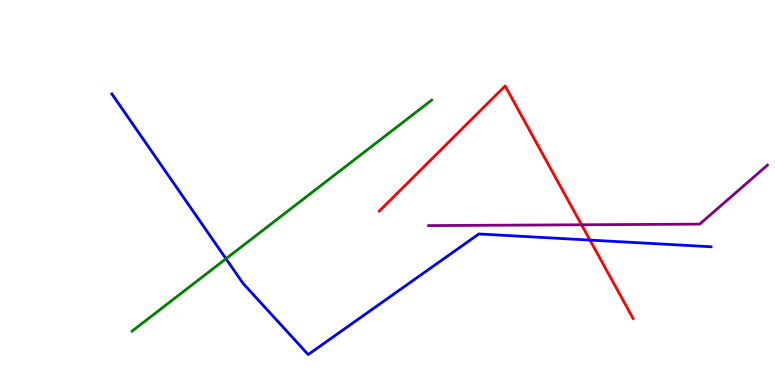[{'lines': ['blue', 'red'], 'intersections': [{'x': 7.61, 'y': 3.76}]}, {'lines': ['green', 'red'], 'intersections': []}, {'lines': ['purple', 'red'], 'intersections': [{'x': 7.5, 'y': 4.16}]}, {'lines': ['blue', 'green'], 'intersections': [{'x': 2.92, 'y': 3.28}]}, {'lines': ['blue', 'purple'], 'intersections': []}, {'lines': ['green', 'purple'], 'intersections': []}]